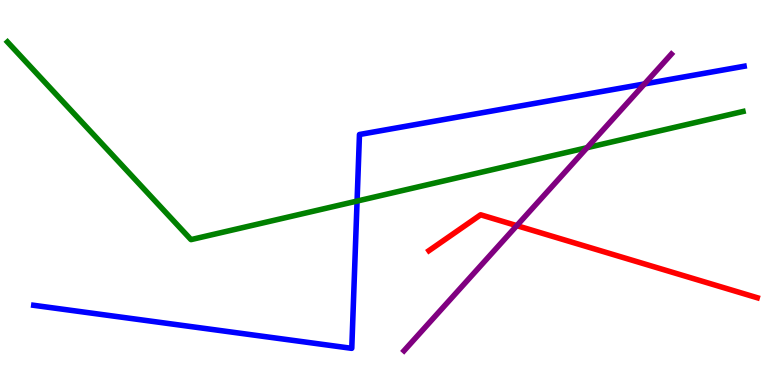[{'lines': ['blue', 'red'], 'intersections': []}, {'lines': ['green', 'red'], 'intersections': []}, {'lines': ['purple', 'red'], 'intersections': [{'x': 6.67, 'y': 4.14}]}, {'lines': ['blue', 'green'], 'intersections': [{'x': 4.61, 'y': 4.78}]}, {'lines': ['blue', 'purple'], 'intersections': [{'x': 8.32, 'y': 7.82}]}, {'lines': ['green', 'purple'], 'intersections': [{'x': 7.57, 'y': 6.16}]}]